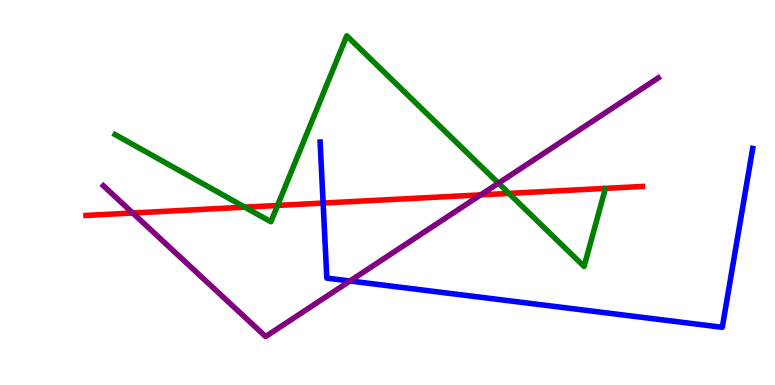[{'lines': ['blue', 'red'], 'intersections': [{'x': 4.17, 'y': 4.73}]}, {'lines': ['green', 'red'], 'intersections': [{'x': 3.16, 'y': 4.62}, {'x': 3.58, 'y': 4.66}, {'x': 6.57, 'y': 4.98}]}, {'lines': ['purple', 'red'], 'intersections': [{'x': 1.71, 'y': 4.47}, {'x': 6.2, 'y': 4.94}]}, {'lines': ['blue', 'green'], 'intersections': []}, {'lines': ['blue', 'purple'], 'intersections': [{'x': 4.52, 'y': 2.7}]}, {'lines': ['green', 'purple'], 'intersections': [{'x': 6.43, 'y': 5.24}]}]